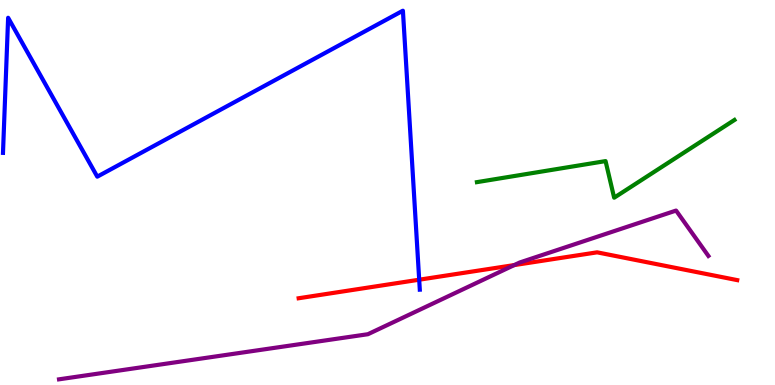[{'lines': ['blue', 'red'], 'intersections': [{'x': 5.41, 'y': 2.73}]}, {'lines': ['green', 'red'], 'intersections': []}, {'lines': ['purple', 'red'], 'intersections': [{'x': 6.64, 'y': 3.11}]}, {'lines': ['blue', 'green'], 'intersections': []}, {'lines': ['blue', 'purple'], 'intersections': []}, {'lines': ['green', 'purple'], 'intersections': []}]